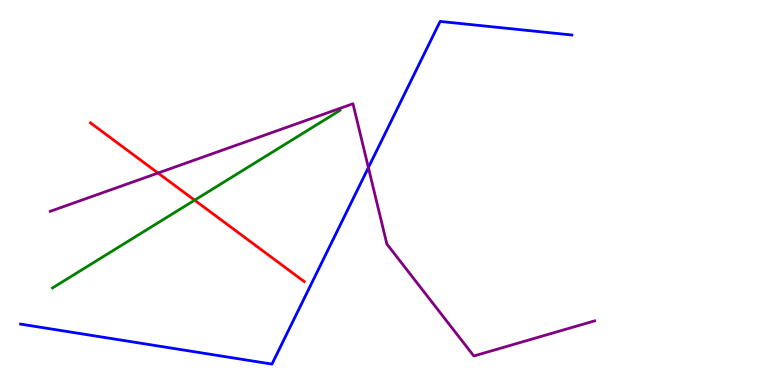[{'lines': ['blue', 'red'], 'intersections': []}, {'lines': ['green', 'red'], 'intersections': [{'x': 2.51, 'y': 4.8}]}, {'lines': ['purple', 'red'], 'intersections': [{'x': 2.04, 'y': 5.51}]}, {'lines': ['blue', 'green'], 'intersections': []}, {'lines': ['blue', 'purple'], 'intersections': [{'x': 4.75, 'y': 5.65}]}, {'lines': ['green', 'purple'], 'intersections': []}]